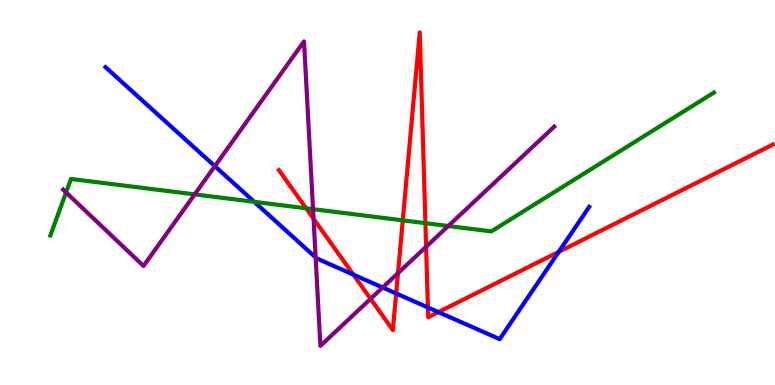[{'lines': ['blue', 'red'], 'intersections': [{'x': 4.56, 'y': 2.87}, {'x': 5.11, 'y': 2.38}, {'x': 5.52, 'y': 2.01}, {'x': 5.66, 'y': 1.89}, {'x': 7.21, 'y': 3.46}]}, {'lines': ['green', 'red'], 'intersections': [{'x': 3.95, 'y': 4.59}, {'x': 5.2, 'y': 4.28}, {'x': 5.49, 'y': 4.2}]}, {'lines': ['purple', 'red'], 'intersections': [{'x': 4.05, 'y': 4.32}, {'x': 4.78, 'y': 2.24}, {'x': 5.14, 'y': 2.91}, {'x': 5.5, 'y': 3.59}]}, {'lines': ['blue', 'green'], 'intersections': [{'x': 3.28, 'y': 4.76}]}, {'lines': ['blue', 'purple'], 'intersections': [{'x': 2.77, 'y': 5.68}, {'x': 4.07, 'y': 3.31}, {'x': 4.94, 'y': 2.53}]}, {'lines': ['green', 'purple'], 'intersections': [{'x': 0.852, 'y': 5.0}, {'x': 2.51, 'y': 4.95}, {'x': 4.04, 'y': 4.57}, {'x': 5.78, 'y': 4.13}]}]